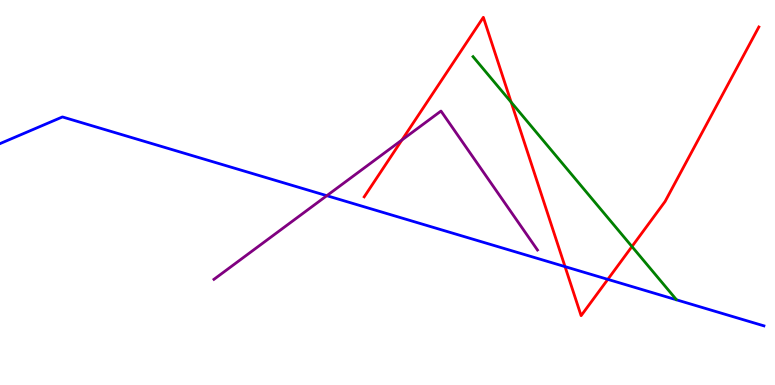[{'lines': ['blue', 'red'], 'intersections': [{'x': 7.29, 'y': 3.07}, {'x': 7.84, 'y': 2.74}]}, {'lines': ['green', 'red'], 'intersections': [{'x': 6.6, 'y': 7.34}, {'x': 8.15, 'y': 3.6}]}, {'lines': ['purple', 'red'], 'intersections': [{'x': 5.19, 'y': 6.36}]}, {'lines': ['blue', 'green'], 'intersections': []}, {'lines': ['blue', 'purple'], 'intersections': [{'x': 4.22, 'y': 4.92}]}, {'lines': ['green', 'purple'], 'intersections': []}]